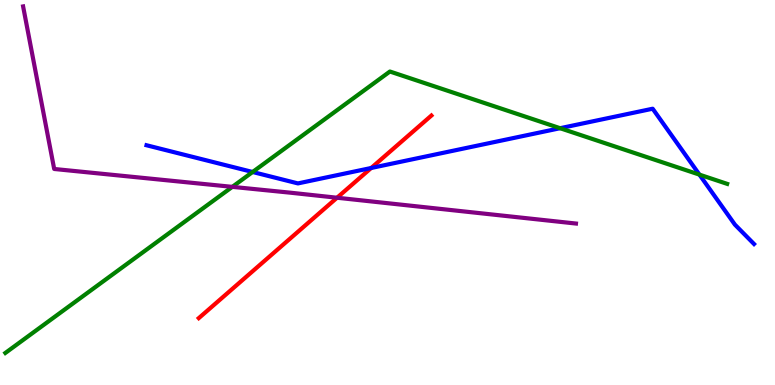[{'lines': ['blue', 'red'], 'intersections': [{'x': 4.79, 'y': 5.64}]}, {'lines': ['green', 'red'], 'intersections': []}, {'lines': ['purple', 'red'], 'intersections': [{'x': 4.35, 'y': 4.86}]}, {'lines': ['blue', 'green'], 'intersections': [{'x': 3.26, 'y': 5.53}, {'x': 7.23, 'y': 6.67}, {'x': 9.02, 'y': 5.46}]}, {'lines': ['blue', 'purple'], 'intersections': []}, {'lines': ['green', 'purple'], 'intersections': [{'x': 3.0, 'y': 5.15}]}]